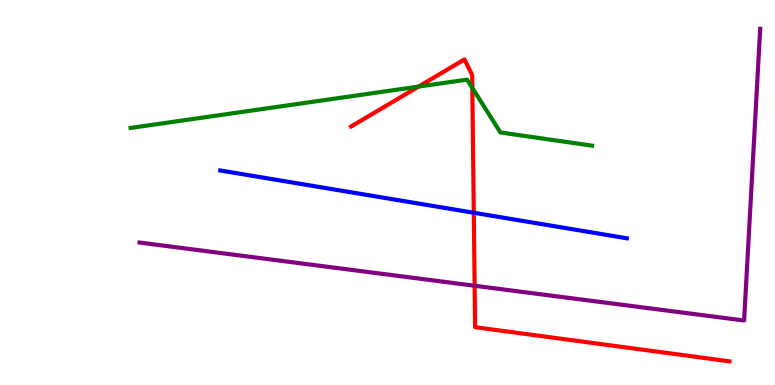[{'lines': ['blue', 'red'], 'intersections': [{'x': 6.11, 'y': 4.47}]}, {'lines': ['green', 'red'], 'intersections': [{'x': 5.4, 'y': 7.75}, {'x': 6.09, 'y': 7.72}]}, {'lines': ['purple', 'red'], 'intersections': [{'x': 6.12, 'y': 2.58}]}, {'lines': ['blue', 'green'], 'intersections': []}, {'lines': ['blue', 'purple'], 'intersections': []}, {'lines': ['green', 'purple'], 'intersections': []}]